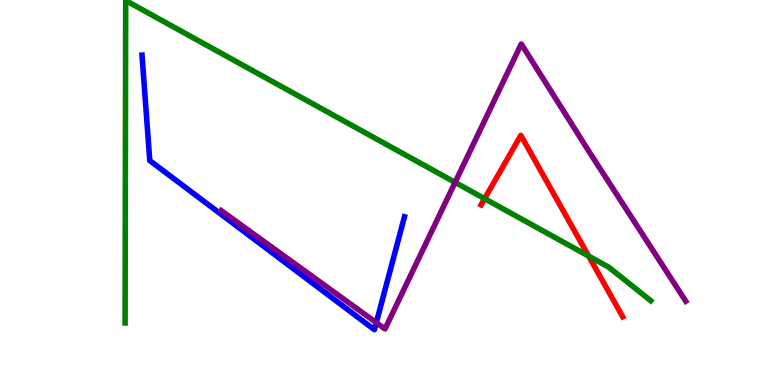[{'lines': ['blue', 'red'], 'intersections': []}, {'lines': ['green', 'red'], 'intersections': [{'x': 6.25, 'y': 4.84}, {'x': 7.6, 'y': 3.35}]}, {'lines': ['purple', 'red'], 'intersections': []}, {'lines': ['blue', 'green'], 'intersections': []}, {'lines': ['blue', 'purple'], 'intersections': [{'x': 4.86, 'y': 1.62}]}, {'lines': ['green', 'purple'], 'intersections': [{'x': 5.87, 'y': 5.26}]}]